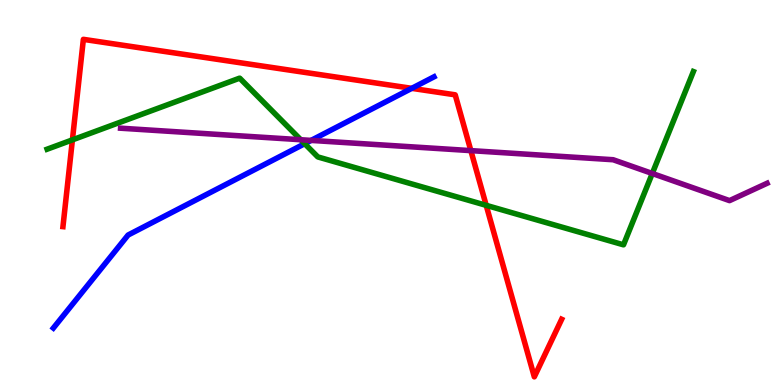[{'lines': ['blue', 'red'], 'intersections': [{'x': 5.31, 'y': 7.71}]}, {'lines': ['green', 'red'], 'intersections': [{'x': 0.934, 'y': 6.37}, {'x': 6.27, 'y': 4.67}]}, {'lines': ['purple', 'red'], 'intersections': [{'x': 6.08, 'y': 6.09}]}, {'lines': ['blue', 'green'], 'intersections': [{'x': 3.93, 'y': 6.27}]}, {'lines': ['blue', 'purple'], 'intersections': [{'x': 4.01, 'y': 6.35}]}, {'lines': ['green', 'purple'], 'intersections': [{'x': 3.88, 'y': 6.37}, {'x': 8.42, 'y': 5.49}]}]